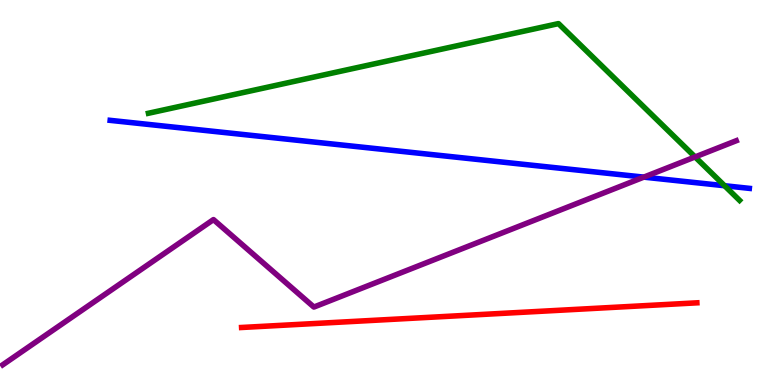[{'lines': ['blue', 'red'], 'intersections': []}, {'lines': ['green', 'red'], 'intersections': []}, {'lines': ['purple', 'red'], 'intersections': []}, {'lines': ['blue', 'green'], 'intersections': [{'x': 9.35, 'y': 5.18}]}, {'lines': ['blue', 'purple'], 'intersections': [{'x': 8.31, 'y': 5.4}]}, {'lines': ['green', 'purple'], 'intersections': [{'x': 8.97, 'y': 5.92}]}]